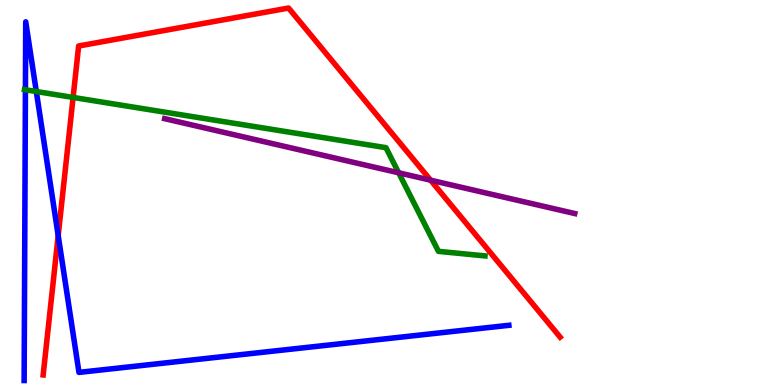[{'lines': ['blue', 'red'], 'intersections': [{'x': 0.751, 'y': 3.88}]}, {'lines': ['green', 'red'], 'intersections': [{'x': 0.943, 'y': 7.47}]}, {'lines': ['purple', 'red'], 'intersections': [{'x': 5.56, 'y': 5.32}]}, {'lines': ['blue', 'green'], 'intersections': [{'x': 0.328, 'y': 7.67}, {'x': 0.468, 'y': 7.62}]}, {'lines': ['blue', 'purple'], 'intersections': []}, {'lines': ['green', 'purple'], 'intersections': [{'x': 5.14, 'y': 5.51}]}]